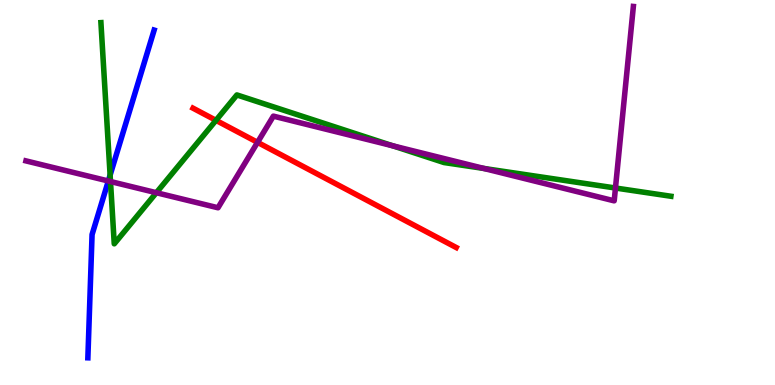[{'lines': ['blue', 'red'], 'intersections': []}, {'lines': ['green', 'red'], 'intersections': [{'x': 2.79, 'y': 6.87}]}, {'lines': ['purple', 'red'], 'intersections': [{'x': 3.32, 'y': 6.3}]}, {'lines': ['blue', 'green'], 'intersections': [{'x': 1.42, 'y': 5.45}]}, {'lines': ['blue', 'purple'], 'intersections': [{'x': 1.4, 'y': 5.3}]}, {'lines': ['green', 'purple'], 'intersections': [{'x': 1.43, 'y': 5.29}, {'x': 2.02, 'y': 4.99}, {'x': 5.07, 'y': 6.21}, {'x': 6.24, 'y': 5.62}, {'x': 7.94, 'y': 5.12}]}]